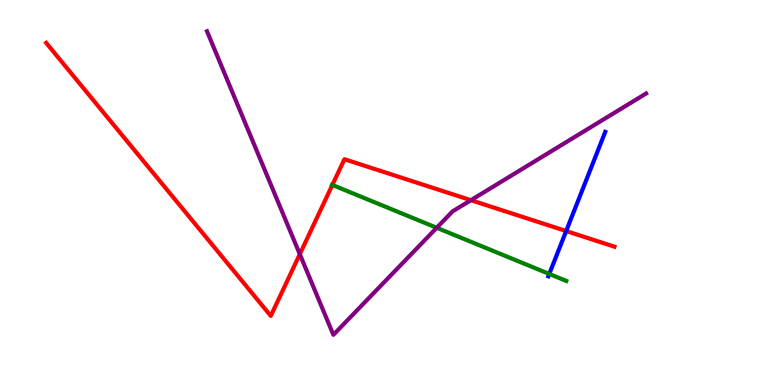[{'lines': ['blue', 'red'], 'intersections': [{'x': 7.31, 'y': 4.0}]}, {'lines': ['green', 'red'], 'intersections': [{'x': 4.29, 'y': 5.2}]}, {'lines': ['purple', 'red'], 'intersections': [{'x': 3.87, 'y': 3.4}, {'x': 6.08, 'y': 4.8}]}, {'lines': ['blue', 'green'], 'intersections': [{'x': 7.09, 'y': 2.88}]}, {'lines': ['blue', 'purple'], 'intersections': []}, {'lines': ['green', 'purple'], 'intersections': [{'x': 5.64, 'y': 4.08}]}]